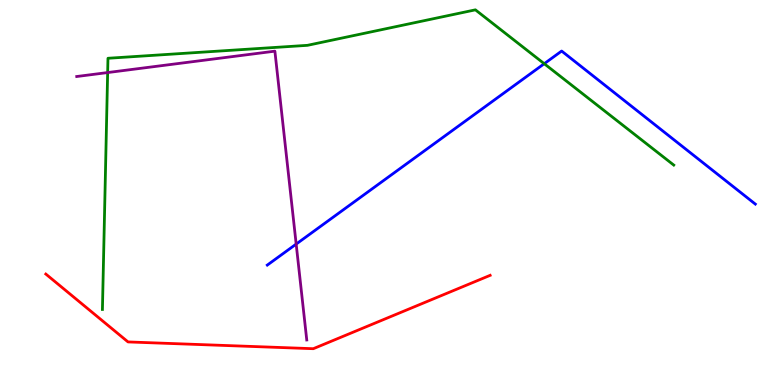[{'lines': ['blue', 'red'], 'intersections': []}, {'lines': ['green', 'red'], 'intersections': []}, {'lines': ['purple', 'red'], 'intersections': []}, {'lines': ['blue', 'green'], 'intersections': [{'x': 7.02, 'y': 8.35}]}, {'lines': ['blue', 'purple'], 'intersections': [{'x': 3.82, 'y': 3.66}]}, {'lines': ['green', 'purple'], 'intersections': [{'x': 1.39, 'y': 8.12}]}]